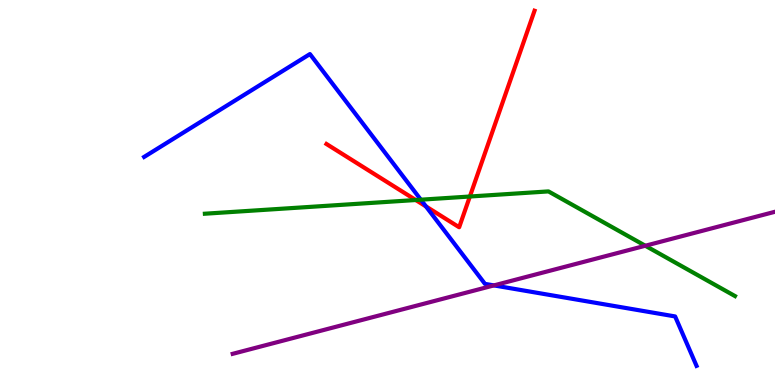[{'lines': ['blue', 'red'], 'intersections': [{'x': 5.5, 'y': 4.64}]}, {'lines': ['green', 'red'], 'intersections': [{'x': 5.36, 'y': 4.8}, {'x': 6.06, 'y': 4.9}]}, {'lines': ['purple', 'red'], 'intersections': []}, {'lines': ['blue', 'green'], 'intersections': [{'x': 5.43, 'y': 4.81}]}, {'lines': ['blue', 'purple'], 'intersections': [{'x': 6.37, 'y': 2.59}]}, {'lines': ['green', 'purple'], 'intersections': [{'x': 8.33, 'y': 3.62}]}]